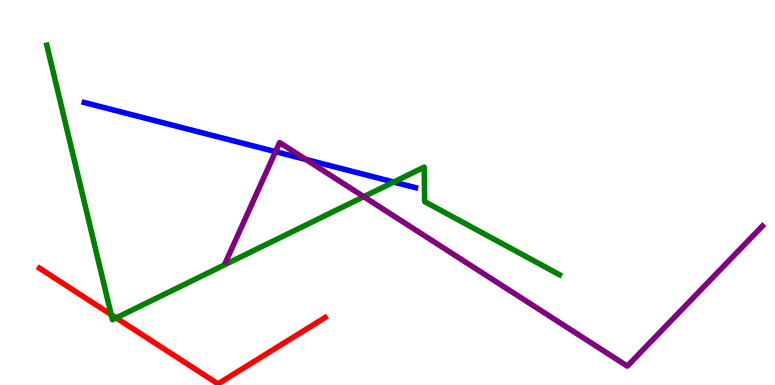[{'lines': ['blue', 'red'], 'intersections': []}, {'lines': ['green', 'red'], 'intersections': [{'x': 1.44, 'y': 1.83}, {'x': 1.5, 'y': 1.74}]}, {'lines': ['purple', 'red'], 'intersections': []}, {'lines': ['blue', 'green'], 'intersections': [{'x': 5.08, 'y': 5.27}]}, {'lines': ['blue', 'purple'], 'intersections': [{'x': 3.56, 'y': 6.06}, {'x': 3.95, 'y': 5.86}]}, {'lines': ['green', 'purple'], 'intersections': [{'x': 4.69, 'y': 4.89}]}]